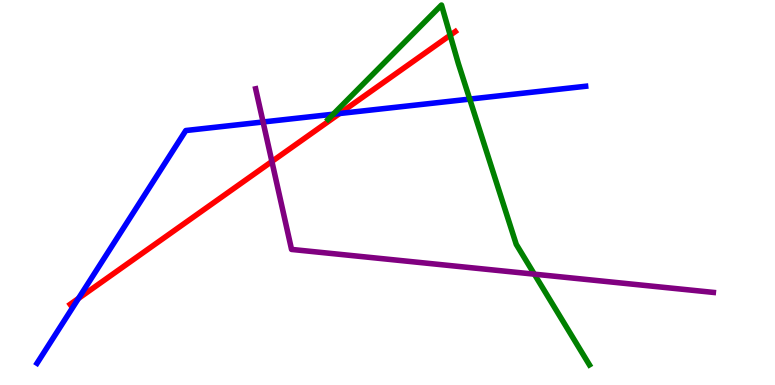[{'lines': ['blue', 'red'], 'intersections': [{'x': 1.01, 'y': 2.25}, {'x': 4.38, 'y': 7.05}]}, {'lines': ['green', 'red'], 'intersections': [{'x': 5.81, 'y': 9.09}]}, {'lines': ['purple', 'red'], 'intersections': [{'x': 3.51, 'y': 5.81}]}, {'lines': ['blue', 'green'], 'intersections': [{'x': 4.3, 'y': 7.03}, {'x': 6.06, 'y': 7.43}]}, {'lines': ['blue', 'purple'], 'intersections': [{'x': 3.39, 'y': 6.83}]}, {'lines': ['green', 'purple'], 'intersections': [{'x': 6.89, 'y': 2.88}]}]